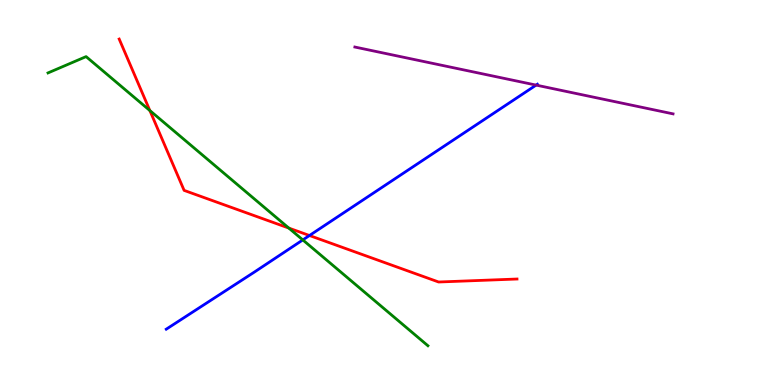[{'lines': ['blue', 'red'], 'intersections': [{'x': 3.99, 'y': 3.88}]}, {'lines': ['green', 'red'], 'intersections': [{'x': 1.93, 'y': 7.13}, {'x': 3.73, 'y': 4.08}]}, {'lines': ['purple', 'red'], 'intersections': []}, {'lines': ['blue', 'green'], 'intersections': [{'x': 3.91, 'y': 3.77}]}, {'lines': ['blue', 'purple'], 'intersections': [{'x': 6.92, 'y': 7.79}]}, {'lines': ['green', 'purple'], 'intersections': []}]